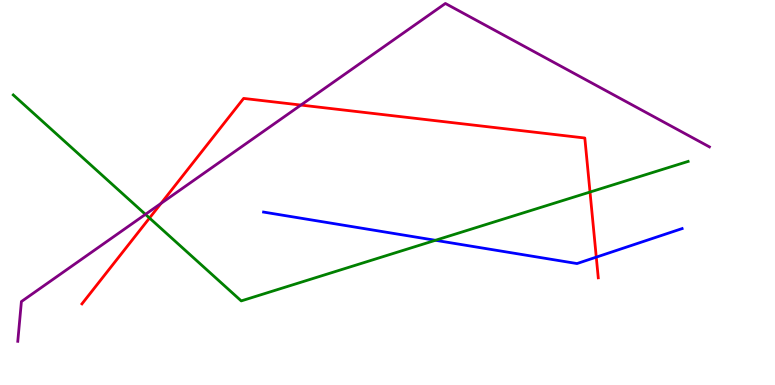[{'lines': ['blue', 'red'], 'intersections': [{'x': 7.69, 'y': 3.32}]}, {'lines': ['green', 'red'], 'intersections': [{'x': 1.93, 'y': 4.34}, {'x': 7.61, 'y': 5.01}]}, {'lines': ['purple', 'red'], 'intersections': [{'x': 2.08, 'y': 4.72}, {'x': 3.88, 'y': 7.27}]}, {'lines': ['blue', 'green'], 'intersections': [{'x': 5.62, 'y': 3.76}]}, {'lines': ['blue', 'purple'], 'intersections': []}, {'lines': ['green', 'purple'], 'intersections': [{'x': 1.88, 'y': 4.43}]}]